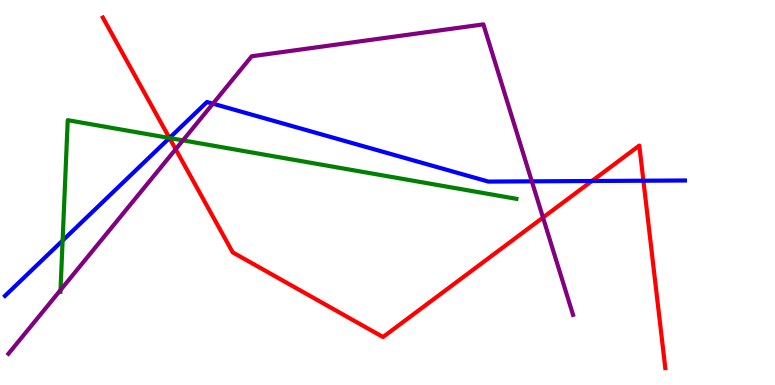[{'lines': ['blue', 'red'], 'intersections': [{'x': 2.19, 'y': 6.42}, {'x': 7.64, 'y': 5.3}, {'x': 8.3, 'y': 5.31}]}, {'lines': ['green', 'red'], 'intersections': [{'x': 2.19, 'y': 6.42}]}, {'lines': ['purple', 'red'], 'intersections': [{'x': 2.27, 'y': 6.12}, {'x': 7.01, 'y': 4.35}]}, {'lines': ['blue', 'green'], 'intersections': [{'x': 0.808, 'y': 3.75}, {'x': 2.19, 'y': 6.42}]}, {'lines': ['blue', 'purple'], 'intersections': [{'x': 2.75, 'y': 7.31}, {'x': 6.86, 'y': 5.29}]}, {'lines': ['green', 'purple'], 'intersections': [{'x': 0.781, 'y': 2.47}, {'x': 2.36, 'y': 6.35}]}]